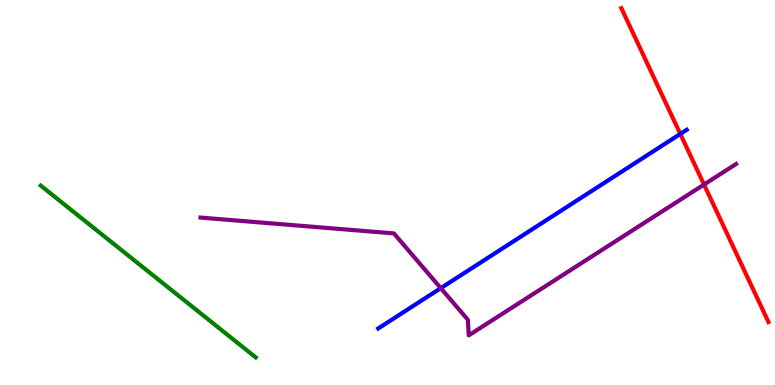[{'lines': ['blue', 'red'], 'intersections': [{'x': 8.78, 'y': 6.52}]}, {'lines': ['green', 'red'], 'intersections': []}, {'lines': ['purple', 'red'], 'intersections': [{'x': 9.08, 'y': 5.21}]}, {'lines': ['blue', 'green'], 'intersections': []}, {'lines': ['blue', 'purple'], 'intersections': [{'x': 5.69, 'y': 2.52}]}, {'lines': ['green', 'purple'], 'intersections': []}]